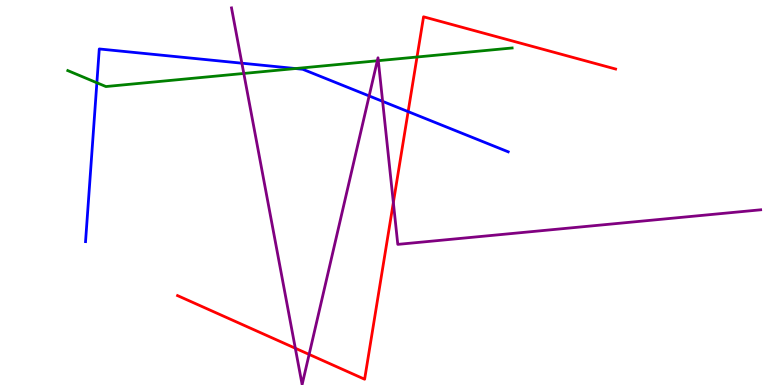[{'lines': ['blue', 'red'], 'intersections': [{'x': 5.27, 'y': 7.1}]}, {'lines': ['green', 'red'], 'intersections': [{'x': 5.38, 'y': 8.52}]}, {'lines': ['purple', 'red'], 'intersections': [{'x': 3.81, 'y': 0.955}, {'x': 3.99, 'y': 0.794}, {'x': 5.08, 'y': 4.74}]}, {'lines': ['blue', 'green'], 'intersections': [{'x': 1.25, 'y': 7.85}, {'x': 3.81, 'y': 8.22}]}, {'lines': ['blue', 'purple'], 'intersections': [{'x': 3.12, 'y': 8.36}, {'x': 4.76, 'y': 7.51}, {'x': 4.94, 'y': 7.37}]}, {'lines': ['green', 'purple'], 'intersections': [{'x': 3.15, 'y': 8.09}, {'x': 4.87, 'y': 8.42}, {'x': 4.88, 'y': 8.42}]}]